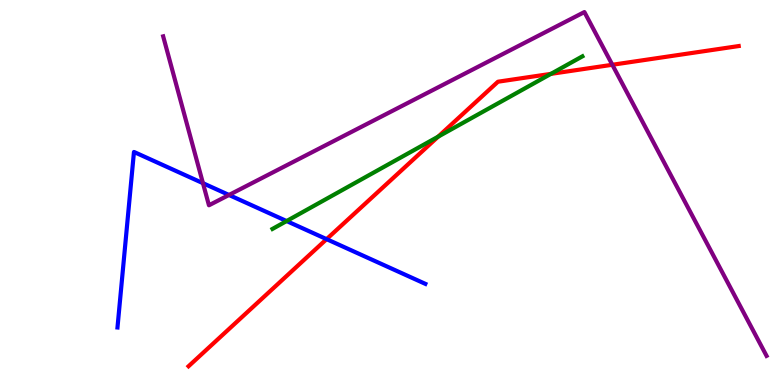[{'lines': ['blue', 'red'], 'intersections': [{'x': 4.21, 'y': 3.79}]}, {'lines': ['green', 'red'], 'intersections': [{'x': 5.65, 'y': 6.45}, {'x': 7.11, 'y': 8.08}]}, {'lines': ['purple', 'red'], 'intersections': [{'x': 7.9, 'y': 8.32}]}, {'lines': ['blue', 'green'], 'intersections': [{'x': 3.7, 'y': 4.26}]}, {'lines': ['blue', 'purple'], 'intersections': [{'x': 2.62, 'y': 5.24}, {'x': 2.95, 'y': 4.94}]}, {'lines': ['green', 'purple'], 'intersections': []}]